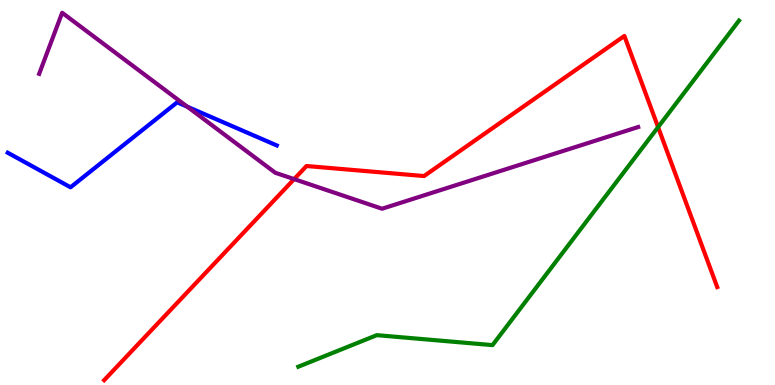[{'lines': ['blue', 'red'], 'intersections': []}, {'lines': ['green', 'red'], 'intersections': [{'x': 8.49, 'y': 6.7}]}, {'lines': ['purple', 'red'], 'intersections': [{'x': 3.8, 'y': 5.35}]}, {'lines': ['blue', 'green'], 'intersections': []}, {'lines': ['blue', 'purple'], 'intersections': [{'x': 2.42, 'y': 7.23}]}, {'lines': ['green', 'purple'], 'intersections': []}]